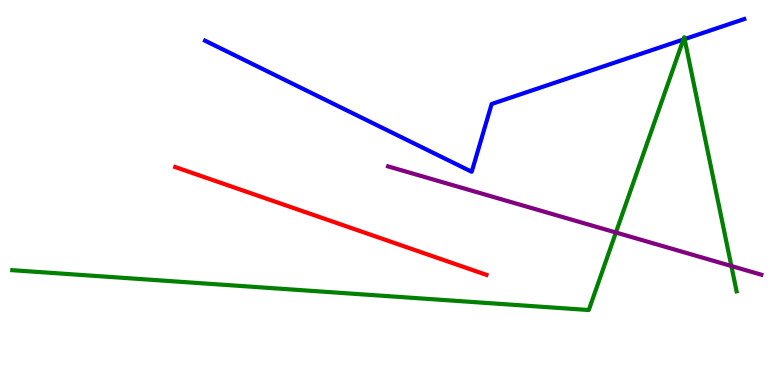[{'lines': ['blue', 'red'], 'intersections': []}, {'lines': ['green', 'red'], 'intersections': []}, {'lines': ['purple', 'red'], 'intersections': []}, {'lines': ['blue', 'green'], 'intersections': [{'x': 8.82, 'y': 8.97}, {'x': 8.83, 'y': 8.98}]}, {'lines': ['blue', 'purple'], 'intersections': []}, {'lines': ['green', 'purple'], 'intersections': [{'x': 7.95, 'y': 3.96}, {'x': 9.44, 'y': 3.09}]}]